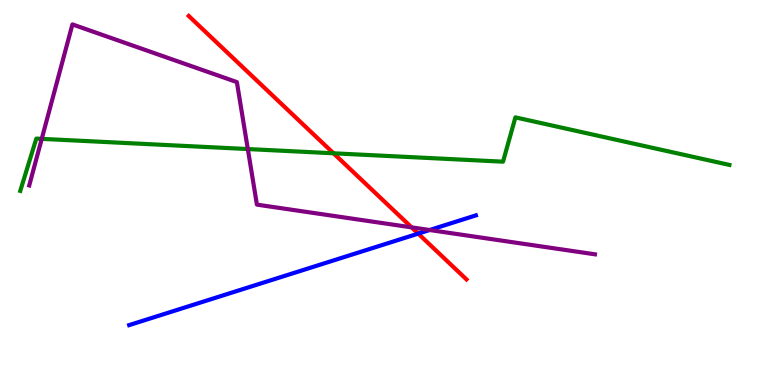[{'lines': ['blue', 'red'], 'intersections': [{'x': 5.4, 'y': 3.93}]}, {'lines': ['green', 'red'], 'intersections': [{'x': 4.3, 'y': 6.02}]}, {'lines': ['purple', 'red'], 'intersections': [{'x': 5.31, 'y': 4.09}]}, {'lines': ['blue', 'green'], 'intersections': []}, {'lines': ['blue', 'purple'], 'intersections': [{'x': 5.54, 'y': 4.03}]}, {'lines': ['green', 'purple'], 'intersections': [{'x': 0.539, 'y': 6.39}, {'x': 3.2, 'y': 6.13}]}]